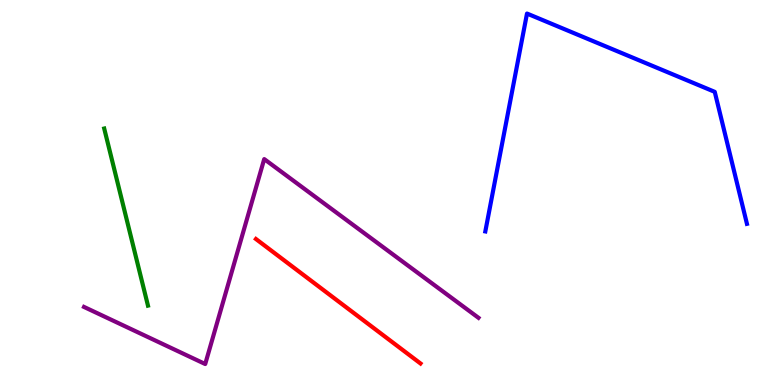[{'lines': ['blue', 'red'], 'intersections': []}, {'lines': ['green', 'red'], 'intersections': []}, {'lines': ['purple', 'red'], 'intersections': []}, {'lines': ['blue', 'green'], 'intersections': []}, {'lines': ['blue', 'purple'], 'intersections': []}, {'lines': ['green', 'purple'], 'intersections': []}]